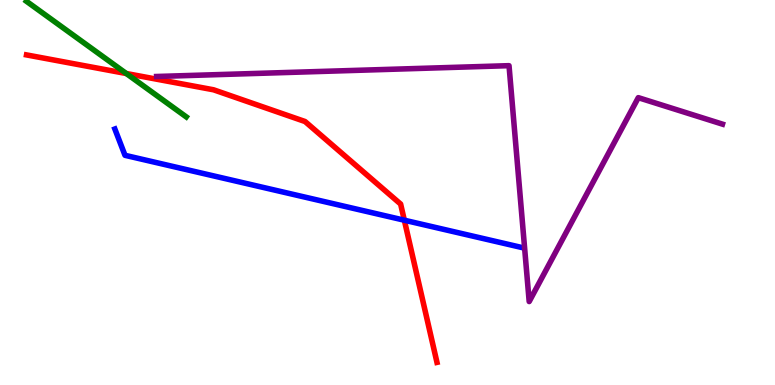[{'lines': ['blue', 'red'], 'intersections': [{'x': 5.22, 'y': 4.28}]}, {'lines': ['green', 'red'], 'intersections': [{'x': 1.63, 'y': 8.09}]}, {'lines': ['purple', 'red'], 'intersections': []}, {'lines': ['blue', 'green'], 'intersections': []}, {'lines': ['blue', 'purple'], 'intersections': []}, {'lines': ['green', 'purple'], 'intersections': []}]